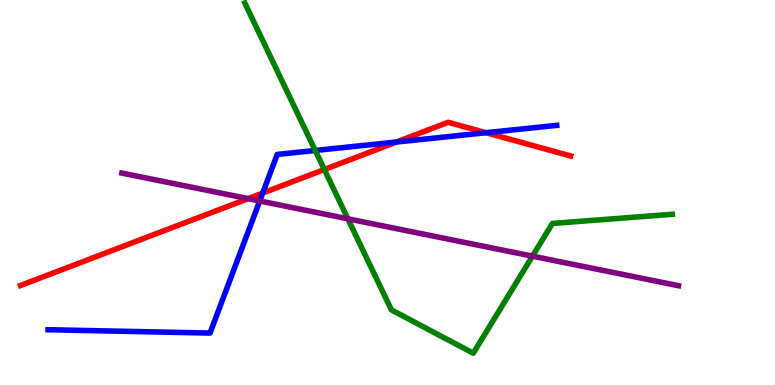[{'lines': ['blue', 'red'], 'intersections': [{'x': 3.39, 'y': 4.99}, {'x': 5.12, 'y': 6.31}, {'x': 6.27, 'y': 6.55}]}, {'lines': ['green', 'red'], 'intersections': [{'x': 4.19, 'y': 5.6}]}, {'lines': ['purple', 'red'], 'intersections': [{'x': 3.2, 'y': 4.84}]}, {'lines': ['blue', 'green'], 'intersections': [{'x': 4.07, 'y': 6.09}]}, {'lines': ['blue', 'purple'], 'intersections': [{'x': 3.35, 'y': 4.78}]}, {'lines': ['green', 'purple'], 'intersections': [{'x': 4.49, 'y': 4.32}, {'x': 6.87, 'y': 3.35}]}]